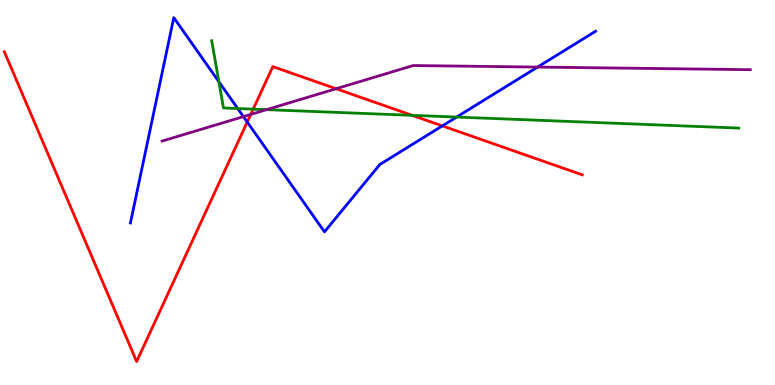[{'lines': ['blue', 'red'], 'intersections': [{'x': 3.19, 'y': 6.83}, {'x': 5.71, 'y': 6.73}]}, {'lines': ['green', 'red'], 'intersections': [{'x': 3.27, 'y': 7.17}, {'x': 5.32, 'y': 7.0}]}, {'lines': ['purple', 'red'], 'intersections': [{'x': 3.24, 'y': 7.03}, {'x': 4.34, 'y': 7.7}]}, {'lines': ['blue', 'green'], 'intersections': [{'x': 2.82, 'y': 7.88}, {'x': 3.07, 'y': 7.18}, {'x': 5.89, 'y': 6.96}]}, {'lines': ['blue', 'purple'], 'intersections': [{'x': 3.14, 'y': 6.97}, {'x': 6.94, 'y': 8.26}]}, {'lines': ['green', 'purple'], 'intersections': [{'x': 3.44, 'y': 7.15}]}]